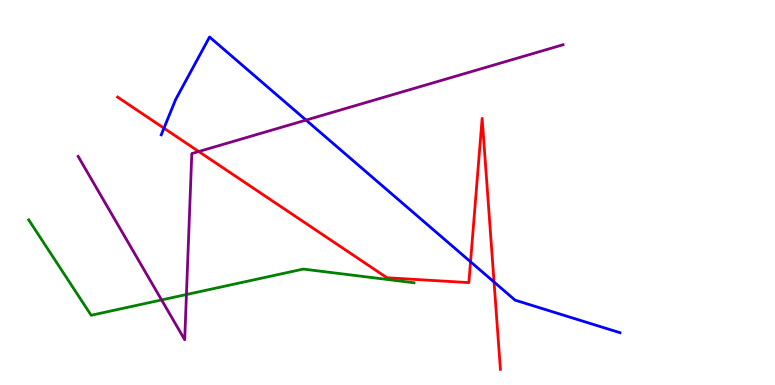[{'lines': ['blue', 'red'], 'intersections': [{'x': 2.12, 'y': 6.67}, {'x': 6.07, 'y': 3.2}, {'x': 6.37, 'y': 2.67}]}, {'lines': ['green', 'red'], 'intersections': []}, {'lines': ['purple', 'red'], 'intersections': [{'x': 2.56, 'y': 6.06}]}, {'lines': ['blue', 'green'], 'intersections': []}, {'lines': ['blue', 'purple'], 'intersections': [{'x': 3.95, 'y': 6.88}]}, {'lines': ['green', 'purple'], 'intersections': [{'x': 2.08, 'y': 2.21}, {'x': 2.41, 'y': 2.35}]}]